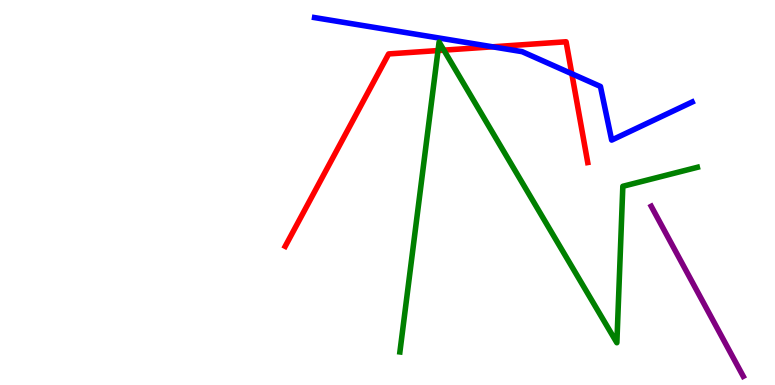[{'lines': ['blue', 'red'], 'intersections': [{'x': 6.36, 'y': 8.78}, {'x': 7.38, 'y': 8.08}]}, {'lines': ['green', 'red'], 'intersections': [{'x': 5.65, 'y': 8.69}, {'x': 5.73, 'y': 8.7}]}, {'lines': ['purple', 'red'], 'intersections': []}, {'lines': ['blue', 'green'], 'intersections': []}, {'lines': ['blue', 'purple'], 'intersections': []}, {'lines': ['green', 'purple'], 'intersections': []}]